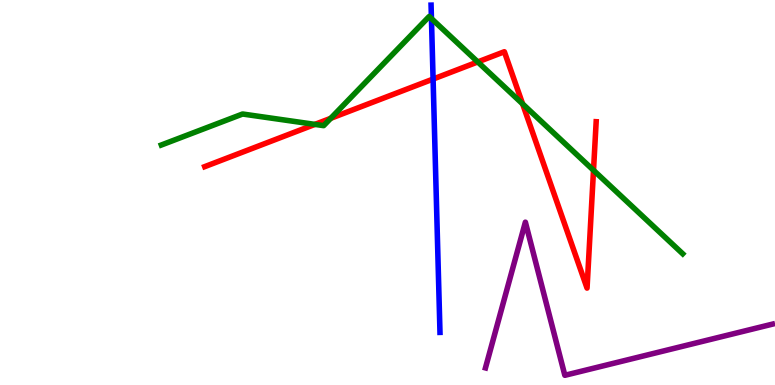[{'lines': ['blue', 'red'], 'intersections': [{'x': 5.59, 'y': 7.95}]}, {'lines': ['green', 'red'], 'intersections': [{'x': 4.06, 'y': 6.77}, {'x': 4.27, 'y': 6.93}, {'x': 6.16, 'y': 8.39}, {'x': 6.74, 'y': 7.3}, {'x': 7.66, 'y': 5.58}]}, {'lines': ['purple', 'red'], 'intersections': []}, {'lines': ['blue', 'green'], 'intersections': [{'x': 5.57, 'y': 9.52}]}, {'lines': ['blue', 'purple'], 'intersections': []}, {'lines': ['green', 'purple'], 'intersections': []}]